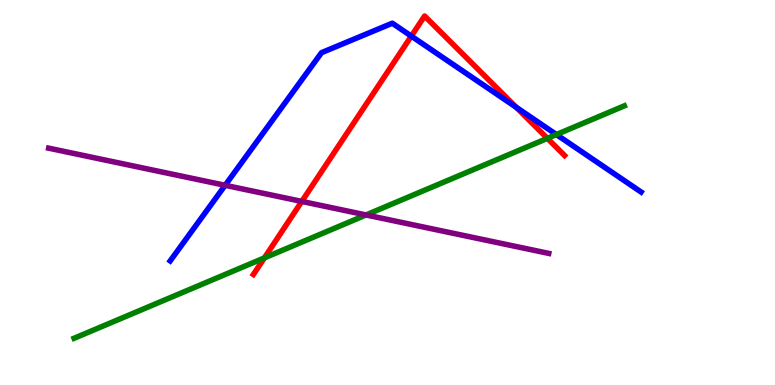[{'lines': ['blue', 'red'], 'intersections': [{'x': 5.31, 'y': 9.06}, {'x': 6.66, 'y': 7.21}]}, {'lines': ['green', 'red'], 'intersections': [{'x': 3.41, 'y': 3.3}, {'x': 7.06, 'y': 6.41}]}, {'lines': ['purple', 'red'], 'intersections': [{'x': 3.89, 'y': 4.77}]}, {'lines': ['blue', 'green'], 'intersections': [{'x': 7.18, 'y': 6.51}]}, {'lines': ['blue', 'purple'], 'intersections': [{'x': 2.91, 'y': 5.19}]}, {'lines': ['green', 'purple'], 'intersections': [{'x': 4.72, 'y': 4.42}]}]